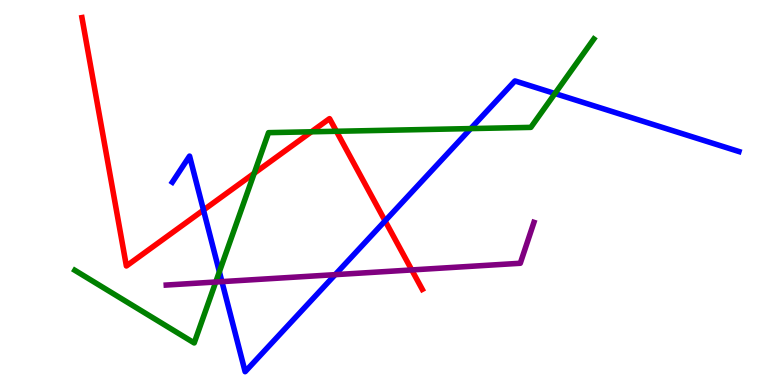[{'lines': ['blue', 'red'], 'intersections': [{'x': 2.63, 'y': 4.54}, {'x': 4.97, 'y': 4.26}]}, {'lines': ['green', 'red'], 'intersections': [{'x': 3.28, 'y': 5.5}, {'x': 4.02, 'y': 6.58}, {'x': 4.34, 'y': 6.59}]}, {'lines': ['purple', 'red'], 'intersections': [{'x': 5.31, 'y': 2.99}]}, {'lines': ['blue', 'green'], 'intersections': [{'x': 2.83, 'y': 2.94}, {'x': 6.07, 'y': 6.66}, {'x': 7.16, 'y': 7.57}]}, {'lines': ['blue', 'purple'], 'intersections': [{'x': 2.86, 'y': 2.69}, {'x': 4.32, 'y': 2.87}]}, {'lines': ['green', 'purple'], 'intersections': [{'x': 2.78, 'y': 2.68}]}]